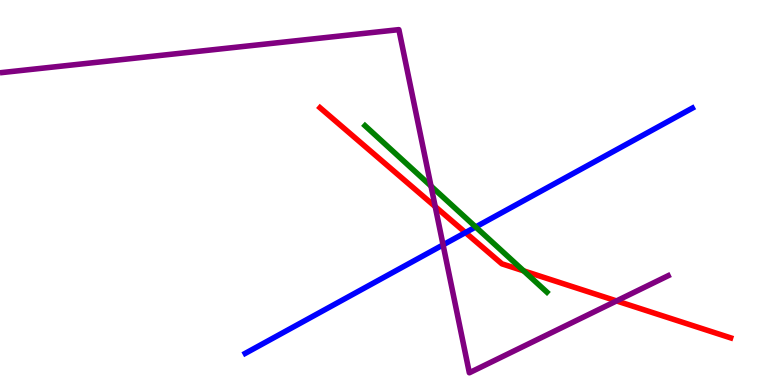[{'lines': ['blue', 'red'], 'intersections': [{'x': 6.01, 'y': 3.96}]}, {'lines': ['green', 'red'], 'intersections': [{'x': 6.76, 'y': 2.96}]}, {'lines': ['purple', 'red'], 'intersections': [{'x': 5.62, 'y': 4.63}, {'x': 7.96, 'y': 2.18}]}, {'lines': ['blue', 'green'], 'intersections': [{'x': 6.14, 'y': 4.1}]}, {'lines': ['blue', 'purple'], 'intersections': [{'x': 5.72, 'y': 3.64}]}, {'lines': ['green', 'purple'], 'intersections': [{'x': 5.56, 'y': 5.17}]}]